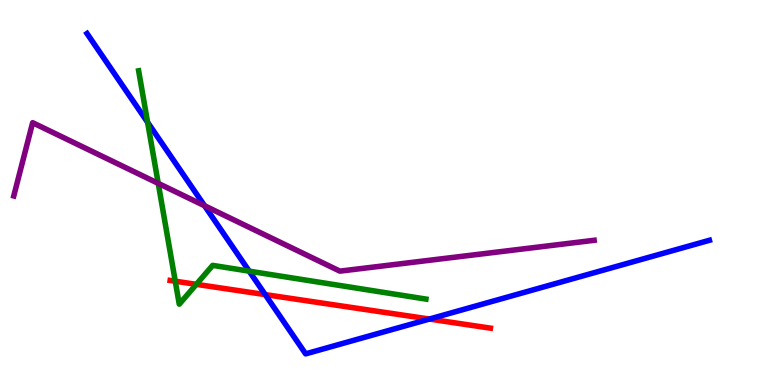[{'lines': ['blue', 'red'], 'intersections': [{'x': 3.42, 'y': 2.35}, {'x': 5.54, 'y': 1.71}]}, {'lines': ['green', 'red'], 'intersections': [{'x': 2.26, 'y': 2.7}, {'x': 2.53, 'y': 2.61}]}, {'lines': ['purple', 'red'], 'intersections': []}, {'lines': ['blue', 'green'], 'intersections': [{'x': 1.9, 'y': 6.82}, {'x': 3.22, 'y': 2.96}]}, {'lines': ['blue', 'purple'], 'intersections': [{'x': 2.64, 'y': 4.66}]}, {'lines': ['green', 'purple'], 'intersections': [{'x': 2.04, 'y': 5.24}]}]